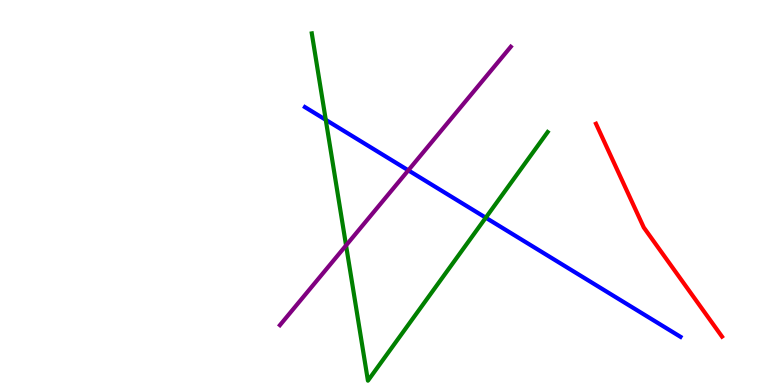[{'lines': ['blue', 'red'], 'intersections': []}, {'lines': ['green', 'red'], 'intersections': []}, {'lines': ['purple', 'red'], 'intersections': []}, {'lines': ['blue', 'green'], 'intersections': [{'x': 4.2, 'y': 6.89}, {'x': 6.27, 'y': 4.35}]}, {'lines': ['blue', 'purple'], 'intersections': [{'x': 5.27, 'y': 5.58}]}, {'lines': ['green', 'purple'], 'intersections': [{'x': 4.47, 'y': 3.63}]}]